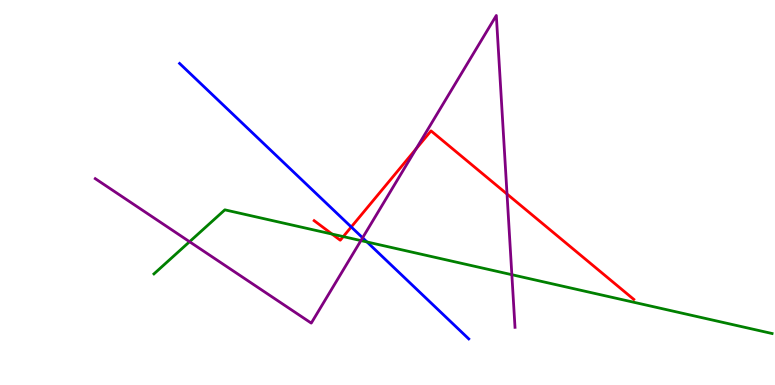[{'lines': ['blue', 'red'], 'intersections': [{'x': 4.53, 'y': 4.1}]}, {'lines': ['green', 'red'], 'intersections': [{'x': 4.28, 'y': 3.92}, {'x': 4.43, 'y': 3.85}]}, {'lines': ['purple', 'red'], 'intersections': [{'x': 5.37, 'y': 6.13}, {'x': 6.54, 'y': 4.96}]}, {'lines': ['blue', 'green'], 'intersections': [{'x': 4.74, 'y': 3.72}]}, {'lines': ['blue', 'purple'], 'intersections': [{'x': 4.68, 'y': 3.82}]}, {'lines': ['green', 'purple'], 'intersections': [{'x': 2.45, 'y': 3.72}, {'x': 4.66, 'y': 3.75}, {'x': 6.6, 'y': 2.86}]}]